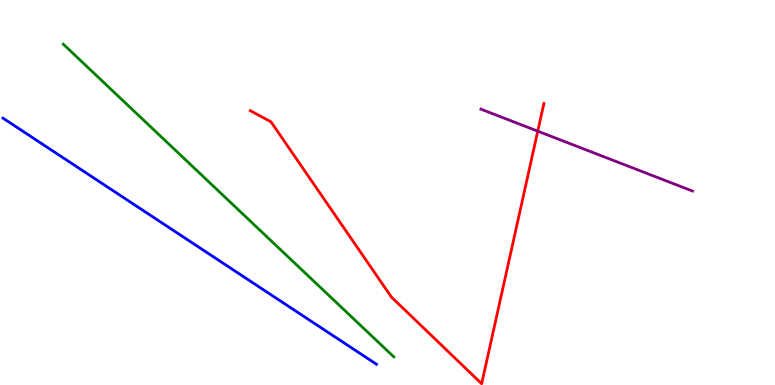[{'lines': ['blue', 'red'], 'intersections': []}, {'lines': ['green', 'red'], 'intersections': []}, {'lines': ['purple', 'red'], 'intersections': [{'x': 6.94, 'y': 6.59}]}, {'lines': ['blue', 'green'], 'intersections': []}, {'lines': ['blue', 'purple'], 'intersections': []}, {'lines': ['green', 'purple'], 'intersections': []}]